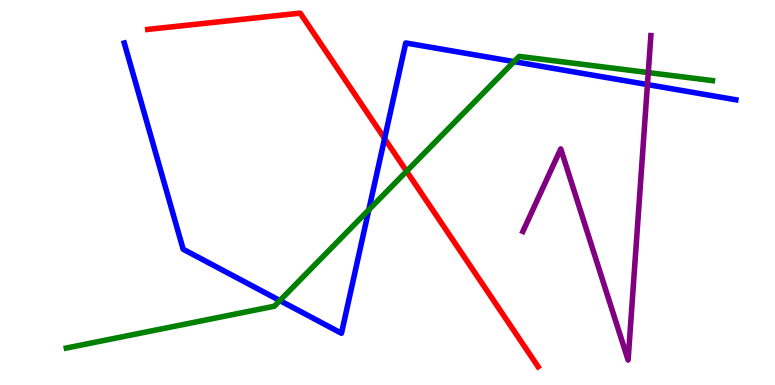[{'lines': ['blue', 'red'], 'intersections': [{'x': 4.96, 'y': 6.4}]}, {'lines': ['green', 'red'], 'intersections': [{'x': 5.25, 'y': 5.55}]}, {'lines': ['purple', 'red'], 'intersections': []}, {'lines': ['blue', 'green'], 'intersections': [{'x': 3.61, 'y': 2.19}, {'x': 4.76, 'y': 4.55}, {'x': 6.63, 'y': 8.4}]}, {'lines': ['blue', 'purple'], 'intersections': [{'x': 8.35, 'y': 7.8}]}, {'lines': ['green', 'purple'], 'intersections': [{'x': 8.36, 'y': 8.11}]}]